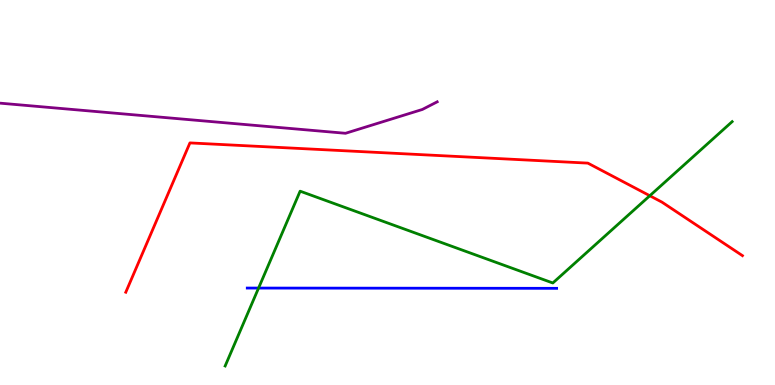[{'lines': ['blue', 'red'], 'intersections': []}, {'lines': ['green', 'red'], 'intersections': [{'x': 8.38, 'y': 4.92}]}, {'lines': ['purple', 'red'], 'intersections': []}, {'lines': ['blue', 'green'], 'intersections': [{'x': 3.34, 'y': 2.52}]}, {'lines': ['blue', 'purple'], 'intersections': []}, {'lines': ['green', 'purple'], 'intersections': []}]